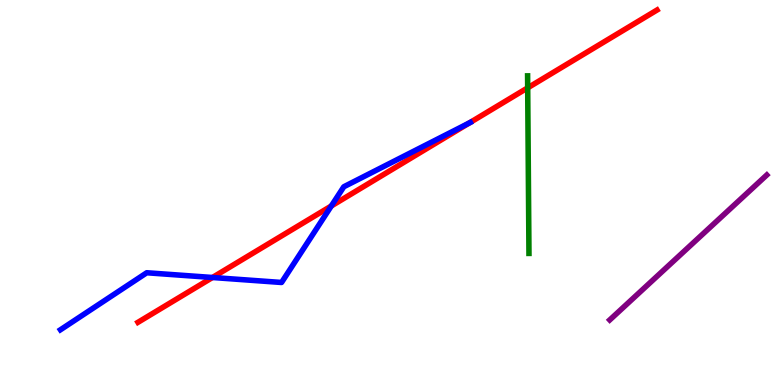[{'lines': ['blue', 'red'], 'intersections': [{'x': 2.74, 'y': 2.79}, {'x': 4.27, 'y': 4.65}, {'x': 6.06, 'y': 6.81}]}, {'lines': ['green', 'red'], 'intersections': [{'x': 6.81, 'y': 7.72}]}, {'lines': ['purple', 'red'], 'intersections': []}, {'lines': ['blue', 'green'], 'intersections': []}, {'lines': ['blue', 'purple'], 'intersections': []}, {'lines': ['green', 'purple'], 'intersections': []}]